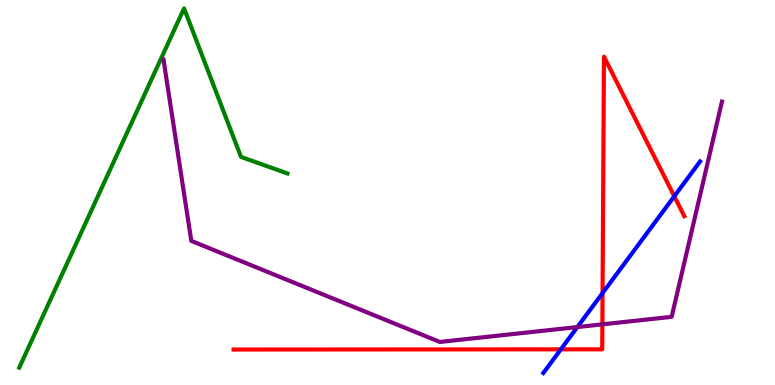[{'lines': ['blue', 'red'], 'intersections': [{'x': 7.24, 'y': 0.926}, {'x': 7.78, 'y': 2.39}, {'x': 8.7, 'y': 4.9}]}, {'lines': ['green', 'red'], 'intersections': []}, {'lines': ['purple', 'red'], 'intersections': [{'x': 7.77, 'y': 1.58}]}, {'lines': ['blue', 'green'], 'intersections': []}, {'lines': ['blue', 'purple'], 'intersections': [{'x': 7.45, 'y': 1.51}]}, {'lines': ['green', 'purple'], 'intersections': []}]